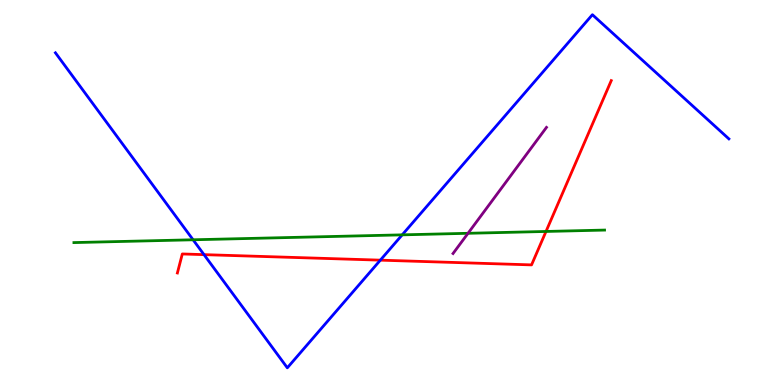[{'lines': ['blue', 'red'], 'intersections': [{'x': 2.63, 'y': 3.39}, {'x': 4.91, 'y': 3.24}]}, {'lines': ['green', 'red'], 'intersections': [{'x': 7.05, 'y': 3.99}]}, {'lines': ['purple', 'red'], 'intersections': []}, {'lines': ['blue', 'green'], 'intersections': [{'x': 2.49, 'y': 3.77}, {'x': 5.19, 'y': 3.9}]}, {'lines': ['blue', 'purple'], 'intersections': []}, {'lines': ['green', 'purple'], 'intersections': [{'x': 6.04, 'y': 3.94}]}]